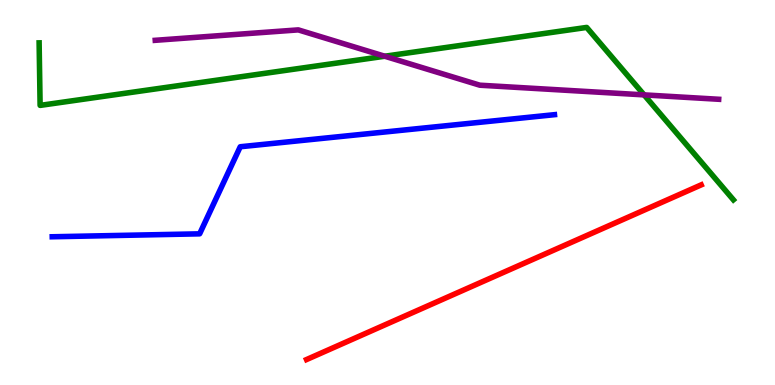[{'lines': ['blue', 'red'], 'intersections': []}, {'lines': ['green', 'red'], 'intersections': []}, {'lines': ['purple', 'red'], 'intersections': []}, {'lines': ['blue', 'green'], 'intersections': []}, {'lines': ['blue', 'purple'], 'intersections': []}, {'lines': ['green', 'purple'], 'intersections': [{'x': 4.96, 'y': 8.54}, {'x': 8.31, 'y': 7.54}]}]